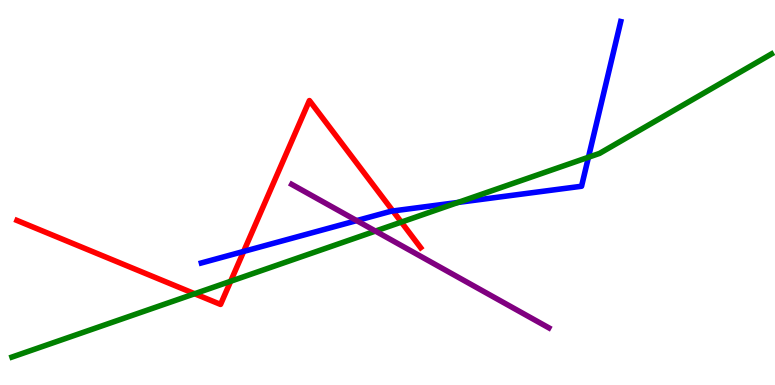[{'lines': ['blue', 'red'], 'intersections': [{'x': 3.14, 'y': 3.47}, {'x': 5.07, 'y': 4.52}]}, {'lines': ['green', 'red'], 'intersections': [{'x': 2.51, 'y': 2.37}, {'x': 2.98, 'y': 2.69}, {'x': 5.18, 'y': 4.23}]}, {'lines': ['purple', 'red'], 'intersections': []}, {'lines': ['blue', 'green'], 'intersections': [{'x': 5.91, 'y': 4.74}, {'x': 7.59, 'y': 5.92}]}, {'lines': ['blue', 'purple'], 'intersections': [{'x': 4.6, 'y': 4.27}]}, {'lines': ['green', 'purple'], 'intersections': [{'x': 4.84, 'y': 4.0}]}]